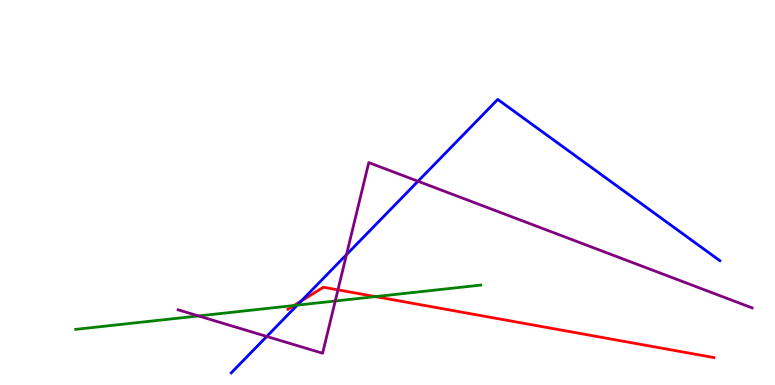[{'lines': ['blue', 'red'], 'intersections': [{'x': 3.89, 'y': 2.18}]}, {'lines': ['green', 'red'], 'intersections': [{'x': 3.79, 'y': 2.06}, {'x': 4.84, 'y': 2.3}]}, {'lines': ['purple', 'red'], 'intersections': [{'x': 4.36, 'y': 2.47}]}, {'lines': ['blue', 'green'], 'intersections': [{'x': 3.84, 'y': 2.07}]}, {'lines': ['blue', 'purple'], 'intersections': [{'x': 3.44, 'y': 1.26}, {'x': 4.47, 'y': 3.39}, {'x': 5.39, 'y': 5.29}]}, {'lines': ['green', 'purple'], 'intersections': [{'x': 2.56, 'y': 1.79}, {'x': 4.33, 'y': 2.18}]}]